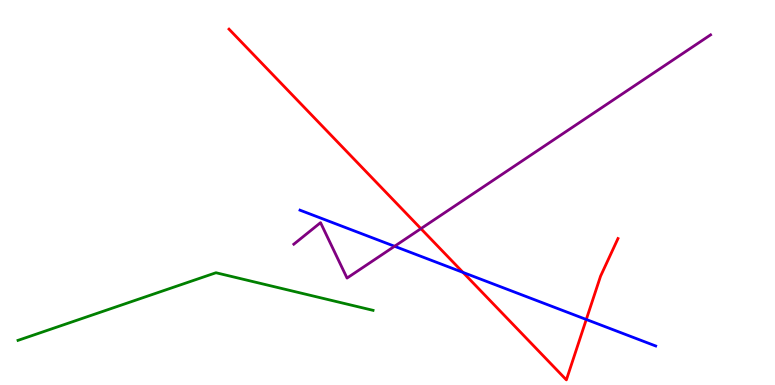[{'lines': ['blue', 'red'], 'intersections': [{'x': 5.97, 'y': 2.92}, {'x': 7.56, 'y': 1.7}]}, {'lines': ['green', 'red'], 'intersections': []}, {'lines': ['purple', 'red'], 'intersections': [{'x': 5.43, 'y': 4.06}]}, {'lines': ['blue', 'green'], 'intersections': []}, {'lines': ['blue', 'purple'], 'intersections': [{'x': 5.09, 'y': 3.6}]}, {'lines': ['green', 'purple'], 'intersections': []}]